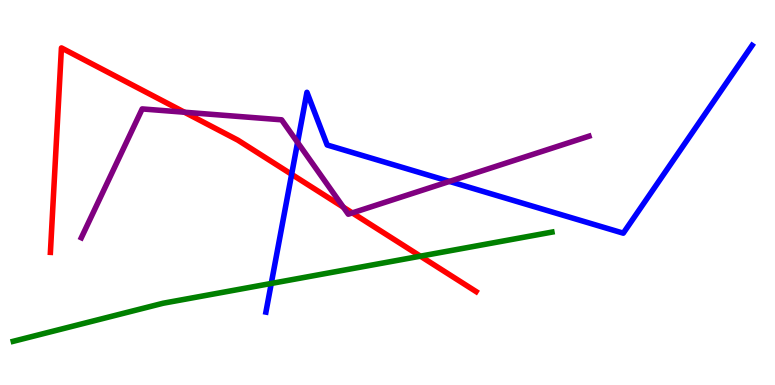[{'lines': ['blue', 'red'], 'intersections': [{'x': 3.76, 'y': 5.47}]}, {'lines': ['green', 'red'], 'intersections': [{'x': 5.42, 'y': 3.35}]}, {'lines': ['purple', 'red'], 'intersections': [{'x': 2.38, 'y': 7.09}, {'x': 4.43, 'y': 4.62}, {'x': 4.55, 'y': 4.47}]}, {'lines': ['blue', 'green'], 'intersections': [{'x': 3.5, 'y': 2.64}]}, {'lines': ['blue', 'purple'], 'intersections': [{'x': 3.84, 'y': 6.3}, {'x': 5.8, 'y': 5.29}]}, {'lines': ['green', 'purple'], 'intersections': []}]